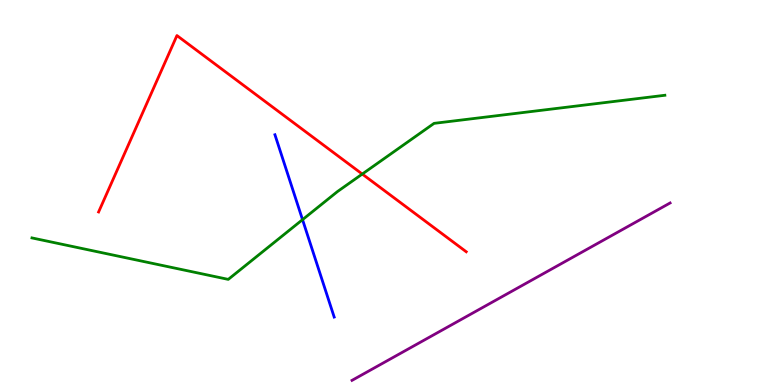[{'lines': ['blue', 'red'], 'intersections': []}, {'lines': ['green', 'red'], 'intersections': [{'x': 4.67, 'y': 5.48}]}, {'lines': ['purple', 'red'], 'intersections': []}, {'lines': ['blue', 'green'], 'intersections': [{'x': 3.9, 'y': 4.29}]}, {'lines': ['blue', 'purple'], 'intersections': []}, {'lines': ['green', 'purple'], 'intersections': []}]